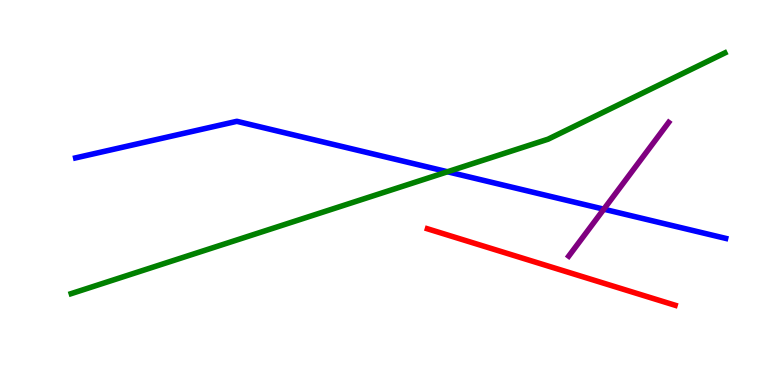[{'lines': ['blue', 'red'], 'intersections': []}, {'lines': ['green', 'red'], 'intersections': []}, {'lines': ['purple', 'red'], 'intersections': []}, {'lines': ['blue', 'green'], 'intersections': [{'x': 5.77, 'y': 5.54}]}, {'lines': ['blue', 'purple'], 'intersections': [{'x': 7.79, 'y': 4.57}]}, {'lines': ['green', 'purple'], 'intersections': []}]